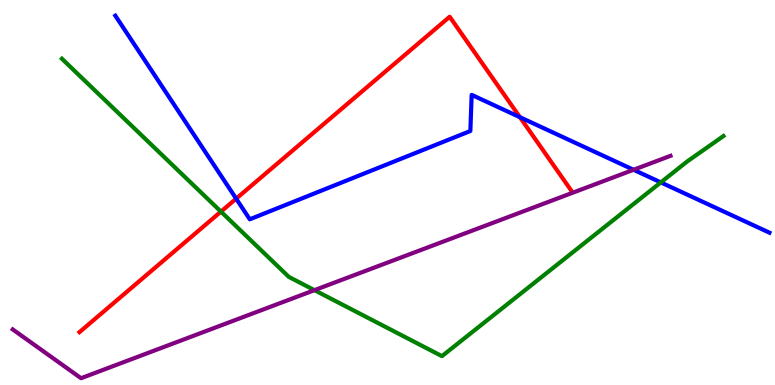[{'lines': ['blue', 'red'], 'intersections': [{'x': 3.05, 'y': 4.84}, {'x': 6.71, 'y': 6.96}]}, {'lines': ['green', 'red'], 'intersections': [{'x': 2.85, 'y': 4.5}]}, {'lines': ['purple', 'red'], 'intersections': []}, {'lines': ['blue', 'green'], 'intersections': [{'x': 8.53, 'y': 5.26}]}, {'lines': ['blue', 'purple'], 'intersections': [{'x': 8.17, 'y': 5.59}]}, {'lines': ['green', 'purple'], 'intersections': [{'x': 4.06, 'y': 2.46}]}]